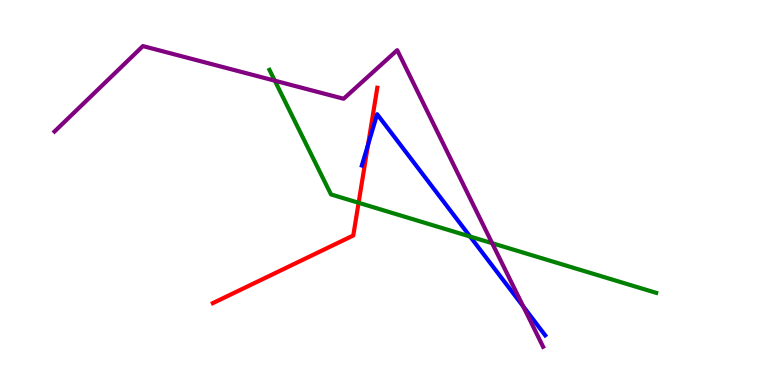[{'lines': ['blue', 'red'], 'intersections': [{'x': 4.75, 'y': 6.24}]}, {'lines': ['green', 'red'], 'intersections': [{'x': 4.63, 'y': 4.73}]}, {'lines': ['purple', 'red'], 'intersections': []}, {'lines': ['blue', 'green'], 'intersections': [{'x': 6.07, 'y': 3.86}]}, {'lines': ['blue', 'purple'], 'intersections': [{'x': 6.75, 'y': 2.04}]}, {'lines': ['green', 'purple'], 'intersections': [{'x': 3.55, 'y': 7.9}, {'x': 6.35, 'y': 3.68}]}]